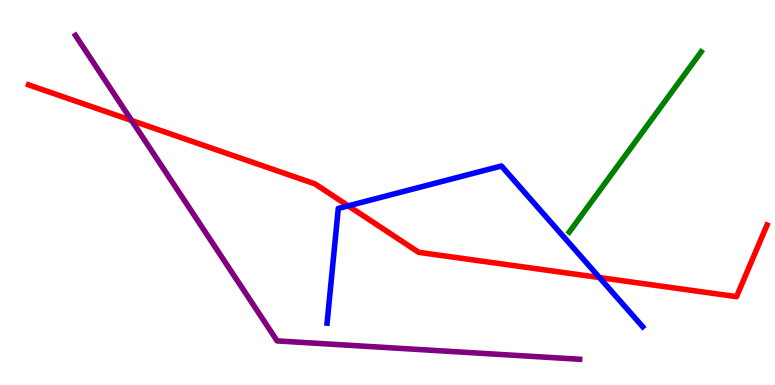[{'lines': ['blue', 'red'], 'intersections': [{'x': 4.49, 'y': 4.65}, {'x': 7.73, 'y': 2.79}]}, {'lines': ['green', 'red'], 'intersections': []}, {'lines': ['purple', 'red'], 'intersections': [{'x': 1.7, 'y': 6.87}]}, {'lines': ['blue', 'green'], 'intersections': []}, {'lines': ['blue', 'purple'], 'intersections': []}, {'lines': ['green', 'purple'], 'intersections': []}]